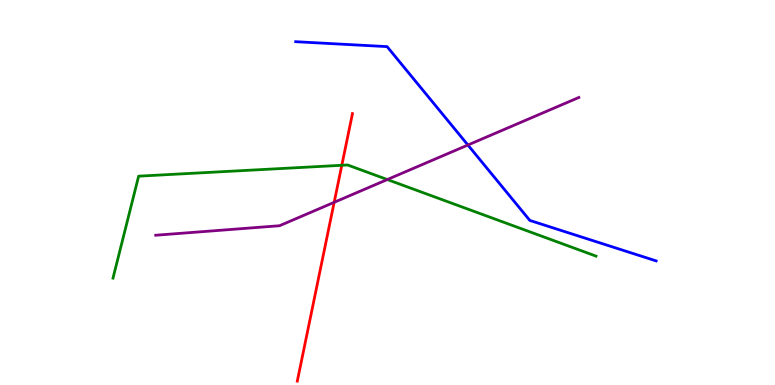[{'lines': ['blue', 'red'], 'intersections': []}, {'lines': ['green', 'red'], 'intersections': [{'x': 4.41, 'y': 5.71}]}, {'lines': ['purple', 'red'], 'intersections': [{'x': 4.31, 'y': 4.75}]}, {'lines': ['blue', 'green'], 'intersections': []}, {'lines': ['blue', 'purple'], 'intersections': [{'x': 6.04, 'y': 6.23}]}, {'lines': ['green', 'purple'], 'intersections': [{'x': 5.0, 'y': 5.34}]}]